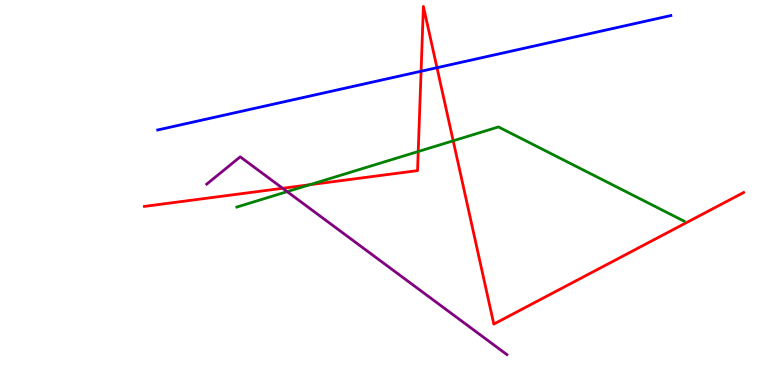[{'lines': ['blue', 'red'], 'intersections': [{'x': 5.43, 'y': 8.15}, {'x': 5.64, 'y': 8.24}]}, {'lines': ['green', 'red'], 'intersections': [{'x': 4.0, 'y': 5.2}, {'x': 5.4, 'y': 6.06}, {'x': 5.85, 'y': 6.34}]}, {'lines': ['purple', 'red'], 'intersections': [{'x': 3.65, 'y': 5.11}]}, {'lines': ['blue', 'green'], 'intersections': []}, {'lines': ['blue', 'purple'], 'intersections': []}, {'lines': ['green', 'purple'], 'intersections': [{'x': 3.71, 'y': 5.02}]}]